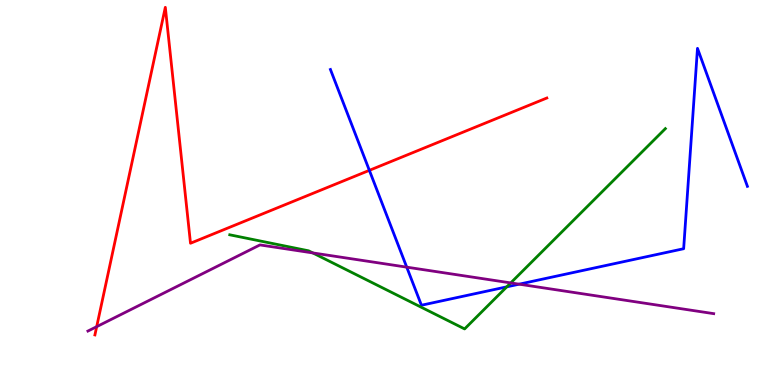[{'lines': ['blue', 'red'], 'intersections': [{'x': 4.77, 'y': 5.58}]}, {'lines': ['green', 'red'], 'intersections': []}, {'lines': ['purple', 'red'], 'intersections': [{'x': 1.25, 'y': 1.51}]}, {'lines': ['blue', 'green'], 'intersections': [{'x': 6.54, 'y': 2.55}]}, {'lines': ['blue', 'purple'], 'intersections': [{'x': 5.25, 'y': 3.06}, {'x': 6.7, 'y': 2.62}]}, {'lines': ['green', 'purple'], 'intersections': [{'x': 4.04, 'y': 3.43}, {'x': 6.59, 'y': 2.65}]}]